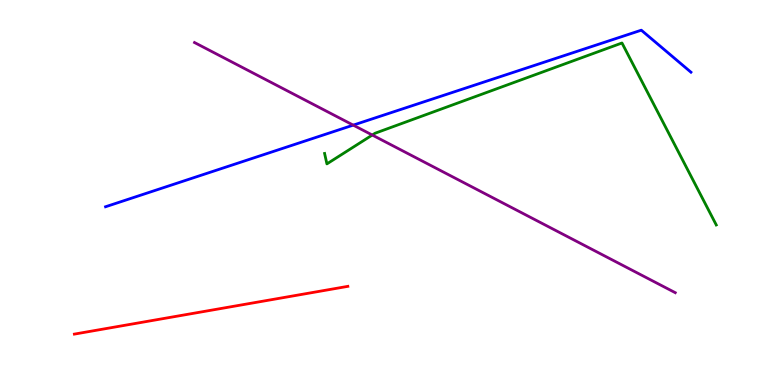[{'lines': ['blue', 'red'], 'intersections': []}, {'lines': ['green', 'red'], 'intersections': []}, {'lines': ['purple', 'red'], 'intersections': []}, {'lines': ['blue', 'green'], 'intersections': []}, {'lines': ['blue', 'purple'], 'intersections': [{'x': 4.56, 'y': 6.75}]}, {'lines': ['green', 'purple'], 'intersections': [{'x': 4.8, 'y': 6.49}]}]